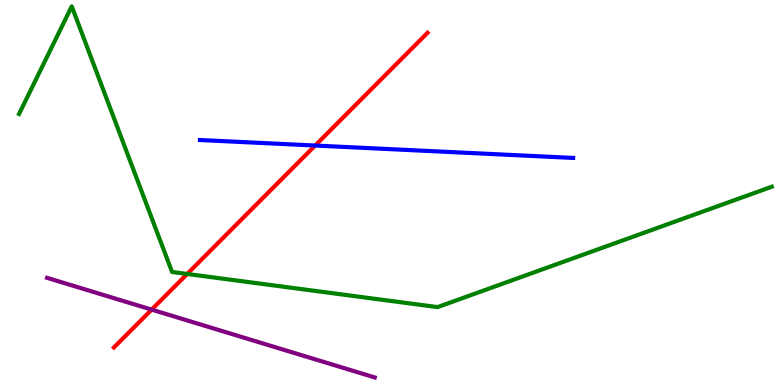[{'lines': ['blue', 'red'], 'intersections': [{'x': 4.07, 'y': 6.22}]}, {'lines': ['green', 'red'], 'intersections': [{'x': 2.42, 'y': 2.88}]}, {'lines': ['purple', 'red'], 'intersections': [{'x': 1.96, 'y': 1.96}]}, {'lines': ['blue', 'green'], 'intersections': []}, {'lines': ['blue', 'purple'], 'intersections': []}, {'lines': ['green', 'purple'], 'intersections': []}]